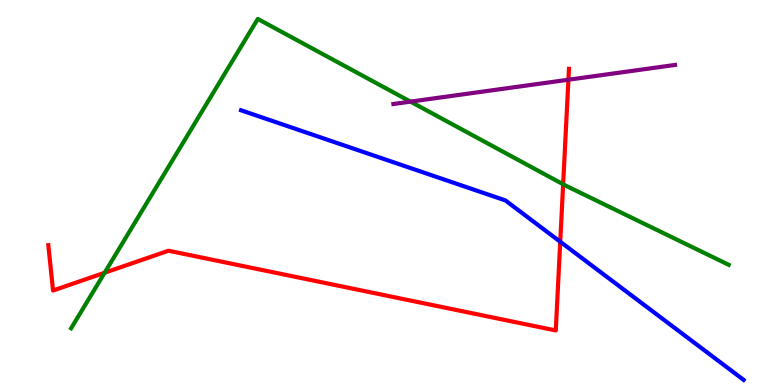[{'lines': ['blue', 'red'], 'intersections': [{'x': 7.23, 'y': 3.72}]}, {'lines': ['green', 'red'], 'intersections': [{'x': 1.35, 'y': 2.92}, {'x': 7.27, 'y': 5.21}]}, {'lines': ['purple', 'red'], 'intersections': [{'x': 7.33, 'y': 7.93}]}, {'lines': ['blue', 'green'], 'intersections': []}, {'lines': ['blue', 'purple'], 'intersections': []}, {'lines': ['green', 'purple'], 'intersections': [{'x': 5.3, 'y': 7.36}]}]